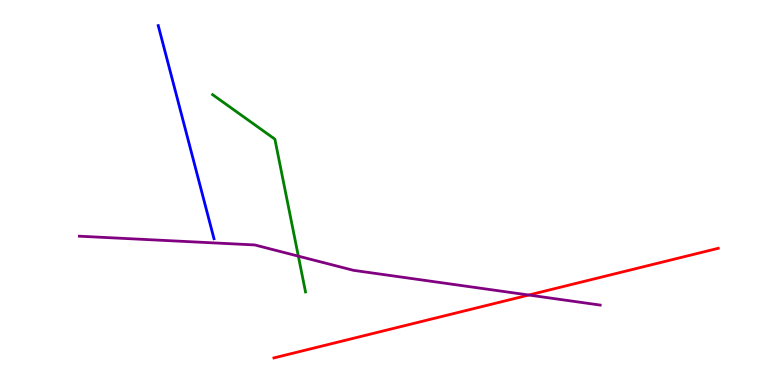[{'lines': ['blue', 'red'], 'intersections': []}, {'lines': ['green', 'red'], 'intersections': []}, {'lines': ['purple', 'red'], 'intersections': [{'x': 6.82, 'y': 2.34}]}, {'lines': ['blue', 'green'], 'intersections': []}, {'lines': ['blue', 'purple'], 'intersections': []}, {'lines': ['green', 'purple'], 'intersections': [{'x': 3.85, 'y': 3.35}]}]